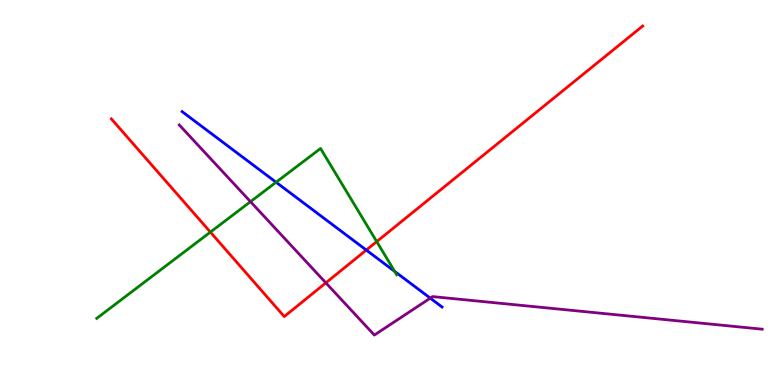[{'lines': ['blue', 'red'], 'intersections': [{'x': 4.73, 'y': 3.51}]}, {'lines': ['green', 'red'], 'intersections': [{'x': 2.71, 'y': 3.97}, {'x': 4.86, 'y': 3.72}]}, {'lines': ['purple', 'red'], 'intersections': [{'x': 4.2, 'y': 2.65}]}, {'lines': ['blue', 'green'], 'intersections': [{'x': 3.56, 'y': 5.27}, {'x': 5.09, 'y': 2.95}]}, {'lines': ['blue', 'purple'], 'intersections': [{'x': 5.55, 'y': 2.26}]}, {'lines': ['green', 'purple'], 'intersections': [{'x': 3.23, 'y': 4.76}]}]